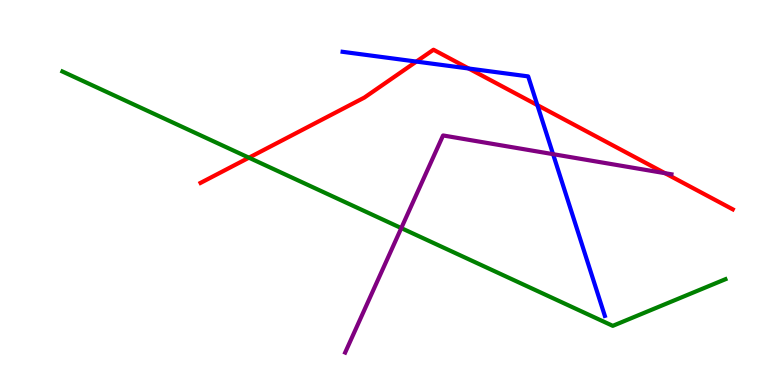[{'lines': ['blue', 'red'], 'intersections': [{'x': 5.37, 'y': 8.4}, {'x': 6.05, 'y': 8.22}, {'x': 6.93, 'y': 7.27}]}, {'lines': ['green', 'red'], 'intersections': [{'x': 3.21, 'y': 5.9}]}, {'lines': ['purple', 'red'], 'intersections': [{'x': 8.58, 'y': 5.5}]}, {'lines': ['blue', 'green'], 'intersections': []}, {'lines': ['blue', 'purple'], 'intersections': [{'x': 7.14, 'y': 6.0}]}, {'lines': ['green', 'purple'], 'intersections': [{'x': 5.18, 'y': 4.08}]}]